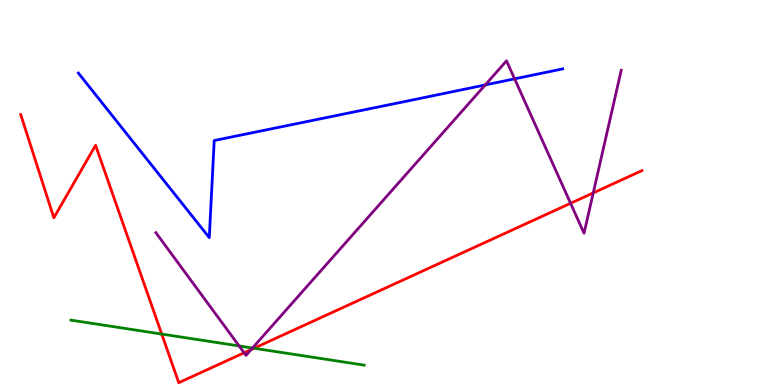[{'lines': ['blue', 'red'], 'intersections': []}, {'lines': ['green', 'red'], 'intersections': [{'x': 2.09, 'y': 1.32}, {'x': 3.28, 'y': 0.955}]}, {'lines': ['purple', 'red'], 'intersections': [{'x': 3.15, 'y': 0.837}, {'x': 3.24, 'y': 0.92}, {'x': 7.36, 'y': 4.72}, {'x': 7.65, 'y': 4.99}]}, {'lines': ['blue', 'green'], 'intersections': []}, {'lines': ['blue', 'purple'], 'intersections': [{'x': 6.26, 'y': 7.79}, {'x': 6.64, 'y': 7.95}]}, {'lines': ['green', 'purple'], 'intersections': [{'x': 3.09, 'y': 1.01}, {'x': 3.26, 'y': 0.961}]}]